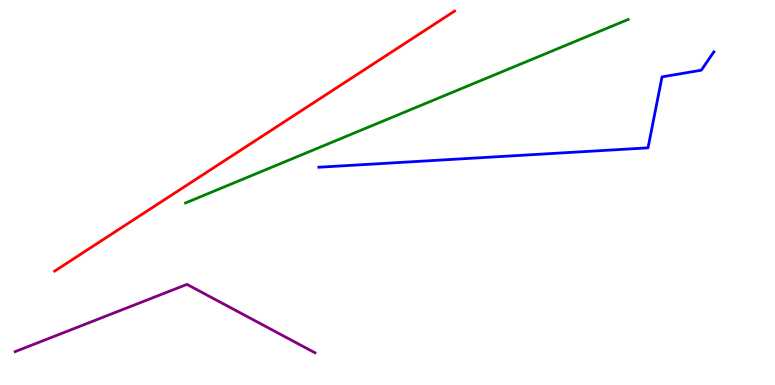[{'lines': ['blue', 'red'], 'intersections': []}, {'lines': ['green', 'red'], 'intersections': []}, {'lines': ['purple', 'red'], 'intersections': []}, {'lines': ['blue', 'green'], 'intersections': []}, {'lines': ['blue', 'purple'], 'intersections': []}, {'lines': ['green', 'purple'], 'intersections': []}]